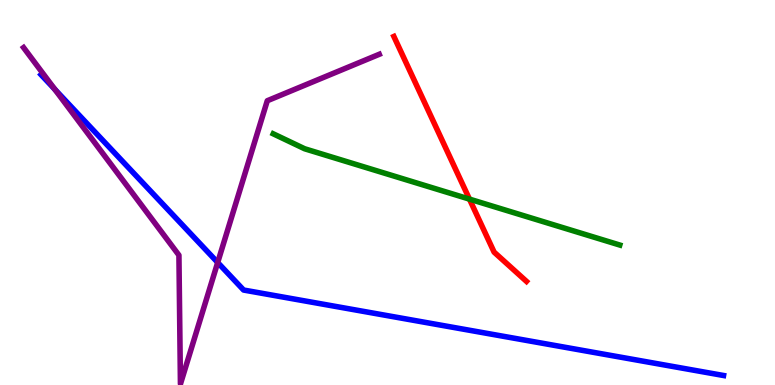[{'lines': ['blue', 'red'], 'intersections': []}, {'lines': ['green', 'red'], 'intersections': [{'x': 6.06, 'y': 4.83}]}, {'lines': ['purple', 'red'], 'intersections': []}, {'lines': ['blue', 'green'], 'intersections': []}, {'lines': ['blue', 'purple'], 'intersections': [{'x': 0.707, 'y': 7.68}, {'x': 2.81, 'y': 3.18}]}, {'lines': ['green', 'purple'], 'intersections': []}]